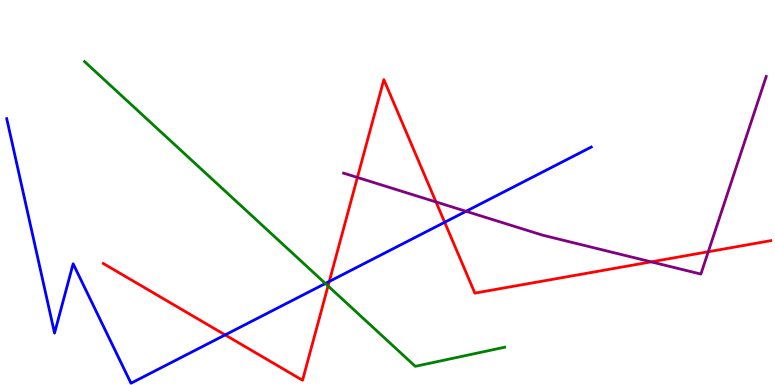[{'lines': ['blue', 'red'], 'intersections': [{'x': 2.91, 'y': 1.3}, {'x': 4.25, 'y': 2.69}, {'x': 5.74, 'y': 4.23}]}, {'lines': ['green', 'red'], 'intersections': [{'x': 4.23, 'y': 2.57}]}, {'lines': ['purple', 'red'], 'intersections': [{'x': 4.61, 'y': 5.39}, {'x': 5.63, 'y': 4.75}, {'x': 8.4, 'y': 3.2}, {'x': 9.14, 'y': 3.46}]}, {'lines': ['blue', 'green'], 'intersections': [{'x': 4.2, 'y': 2.64}]}, {'lines': ['blue', 'purple'], 'intersections': [{'x': 6.01, 'y': 4.51}]}, {'lines': ['green', 'purple'], 'intersections': []}]